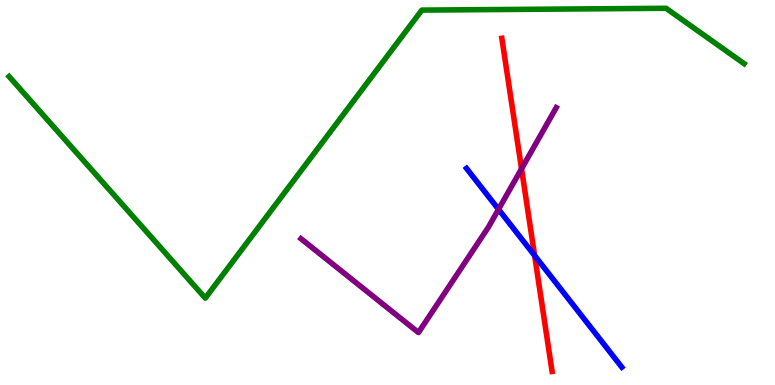[{'lines': ['blue', 'red'], 'intersections': [{'x': 6.9, 'y': 3.36}]}, {'lines': ['green', 'red'], 'intersections': []}, {'lines': ['purple', 'red'], 'intersections': [{'x': 6.73, 'y': 5.62}]}, {'lines': ['blue', 'green'], 'intersections': []}, {'lines': ['blue', 'purple'], 'intersections': [{'x': 6.43, 'y': 4.56}]}, {'lines': ['green', 'purple'], 'intersections': []}]